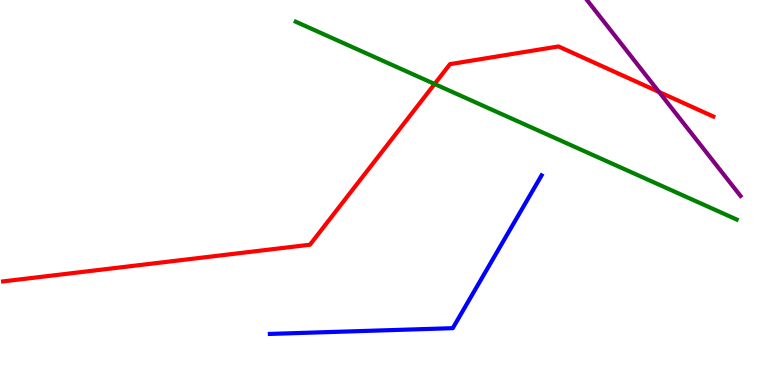[{'lines': ['blue', 'red'], 'intersections': []}, {'lines': ['green', 'red'], 'intersections': [{'x': 5.61, 'y': 7.82}]}, {'lines': ['purple', 'red'], 'intersections': [{'x': 8.5, 'y': 7.61}]}, {'lines': ['blue', 'green'], 'intersections': []}, {'lines': ['blue', 'purple'], 'intersections': []}, {'lines': ['green', 'purple'], 'intersections': []}]